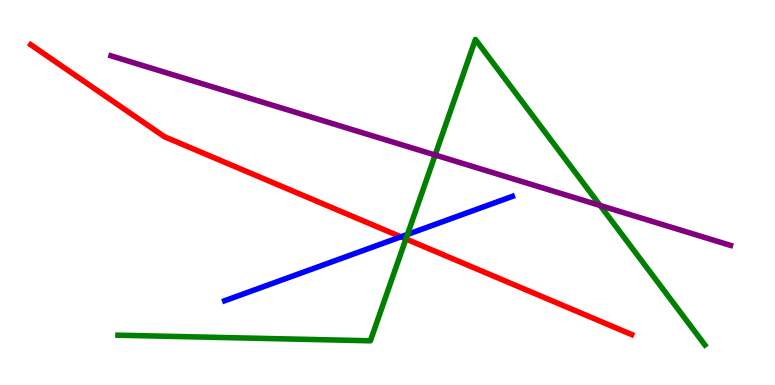[{'lines': ['blue', 'red'], 'intersections': [{'x': 5.17, 'y': 3.85}]}, {'lines': ['green', 'red'], 'intersections': [{'x': 5.24, 'y': 3.79}]}, {'lines': ['purple', 'red'], 'intersections': []}, {'lines': ['blue', 'green'], 'intersections': [{'x': 5.26, 'y': 3.91}]}, {'lines': ['blue', 'purple'], 'intersections': []}, {'lines': ['green', 'purple'], 'intersections': [{'x': 5.61, 'y': 5.97}, {'x': 7.74, 'y': 4.66}]}]